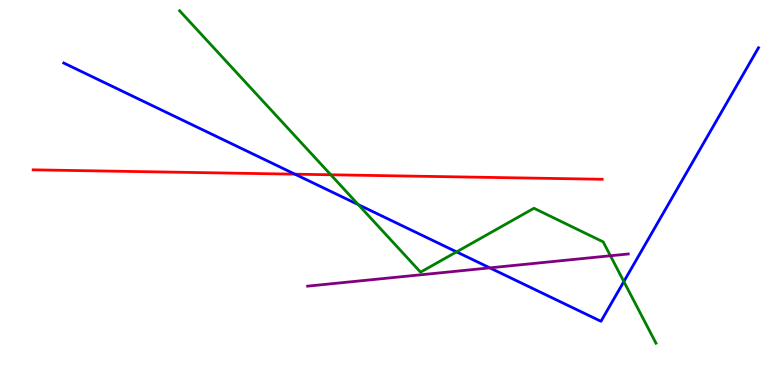[{'lines': ['blue', 'red'], 'intersections': [{'x': 3.81, 'y': 5.48}]}, {'lines': ['green', 'red'], 'intersections': [{'x': 4.27, 'y': 5.46}]}, {'lines': ['purple', 'red'], 'intersections': []}, {'lines': ['blue', 'green'], 'intersections': [{'x': 4.62, 'y': 4.68}, {'x': 5.89, 'y': 3.46}, {'x': 8.05, 'y': 2.69}]}, {'lines': ['blue', 'purple'], 'intersections': [{'x': 6.32, 'y': 3.04}]}, {'lines': ['green', 'purple'], 'intersections': [{'x': 7.88, 'y': 3.36}]}]